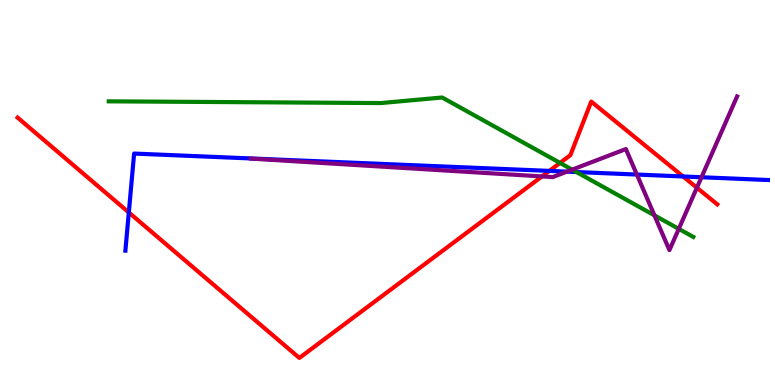[{'lines': ['blue', 'red'], 'intersections': [{'x': 1.66, 'y': 4.48}, {'x': 7.09, 'y': 5.56}, {'x': 8.81, 'y': 5.42}]}, {'lines': ['green', 'red'], 'intersections': [{'x': 7.23, 'y': 5.77}]}, {'lines': ['purple', 'red'], 'intersections': [{'x': 6.99, 'y': 5.42}, {'x': 8.99, 'y': 5.12}]}, {'lines': ['blue', 'green'], 'intersections': [{'x': 7.44, 'y': 5.53}]}, {'lines': ['blue', 'purple'], 'intersections': [{'x': 7.32, 'y': 5.54}, {'x': 8.22, 'y': 5.47}, {'x': 9.05, 'y': 5.4}]}, {'lines': ['green', 'purple'], 'intersections': [{'x': 7.38, 'y': 5.59}, {'x': 8.44, 'y': 4.41}, {'x': 8.76, 'y': 4.06}]}]